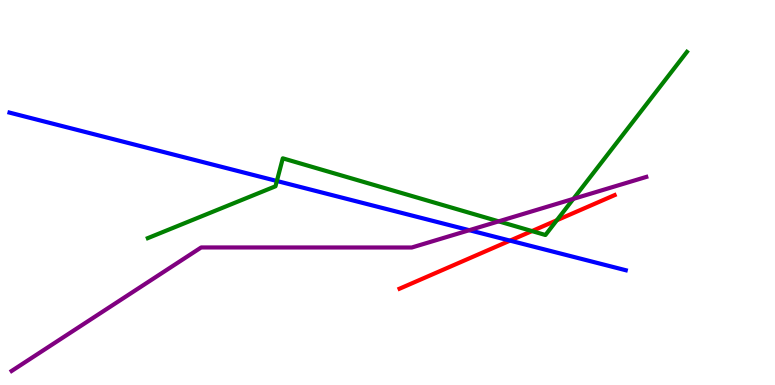[{'lines': ['blue', 'red'], 'intersections': [{'x': 6.58, 'y': 3.75}]}, {'lines': ['green', 'red'], 'intersections': [{'x': 6.86, 'y': 4.0}, {'x': 7.18, 'y': 4.28}]}, {'lines': ['purple', 'red'], 'intersections': []}, {'lines': ['blue', 'green'], 'intersections': [{'x': 3.57, 'y': 5.3}]}, {'lines': ['blue', 'purple'], 'intersections': [{'x': 6.06, 'y': 4.02}]}, {'lines': ['green', 'purple'], 'intersections': [{'x': 6.43, 'y': 4.25}, {'x': 7.4, 'y': 4.83}]}]